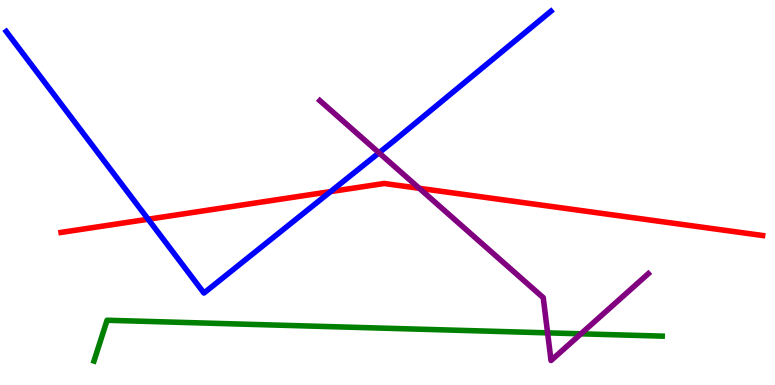[{'lines': ['blue', 'red'], 'intersections': [{'x': 1.91, 'y': 4.31}, {'x': 4.27, 'y': 5.02}]}, {'lines': ['green', 'red'], 'intersections': []}, {'lines': ['purple', 'red'], 'intersections': [{'x': 5.41, 'y': 5.11}]}, {'lines': ['blue', 'green'], 'intersections': []}, {'lines': ['blue', 'purple'], 'intersections': [{'x': 4.89, 'y': 6.03}]}, {'lines': ['green', 'purple'], 'intersections': [{'x': 7.07, 'y': 1.35}, {'x': 7.5, 'y': 1.33}]}]